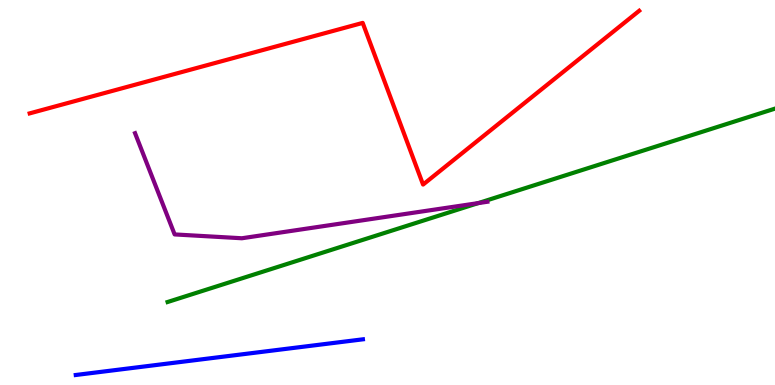[{'lines': ['blue', 'red'], 'intersections': []}, {'lines': ['green', 'red'], 'intersections': []}, {'lines': ['purple', 'red'], 'intersections': []}, {'lines': ['blue', 'green'], 'intersections': []}, {'lines': ['blue', 'purple'], 'intersections': []}, {'lines': ['green', 'purple'], 'intersections': [{'x': 6.17, 'y': 4.72}]}]